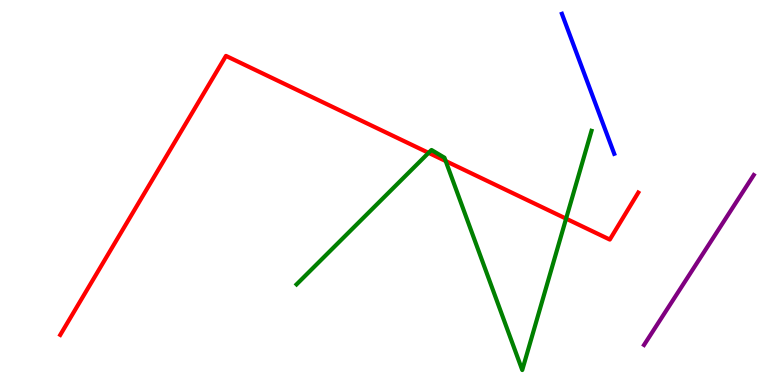[{'lines': ['blue', 'red'], 'intersections': []}, {'lines': ['green', 'red'], 'intersections': [{'x': 5.53, 'y': 6.03}, {'x': 5.75, 'y': 5.82}, {'x': 7.3, 'y': 4.32}]}, {'lines': ['purple', 'red'], 'intersections': []}, {'lines': ['blue', 'green'], 'intersections': []}, {'lines': ['blue', 'purple'], 'intersections': []}, {'lines': ['green', 'purple'], 'intersections': []}]